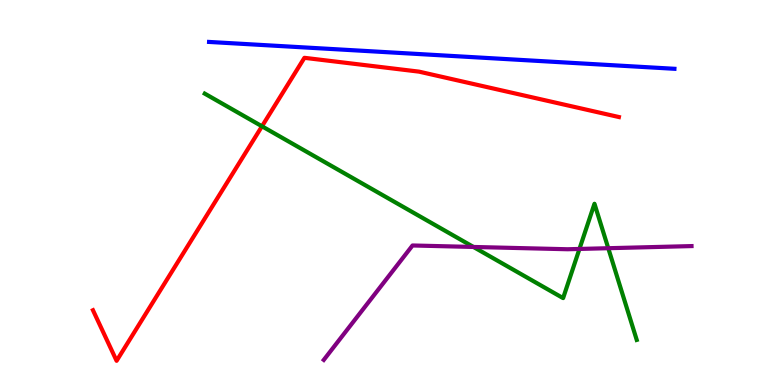[{'lines': ['blue', 'red'], 'intersections': []}, {'lines': ['green', 'red'], 'intersections': [{'x': 3.38, 'y': 6.72}]}, {'lines': ['purple', 'red'], 'intersections': []}, {'lines': ['blue', 'green'], 'intersections': []}, {'lines': ['blue', 'purple'], 'intersections': []}, {'lines': ['green', 'purple'], 'intersections': [{'x': 6.11, 'y': 3.59}, {'x': 7.48, 'y': 3.53}, {'x': 7.85, 'y': 3.55}]}]